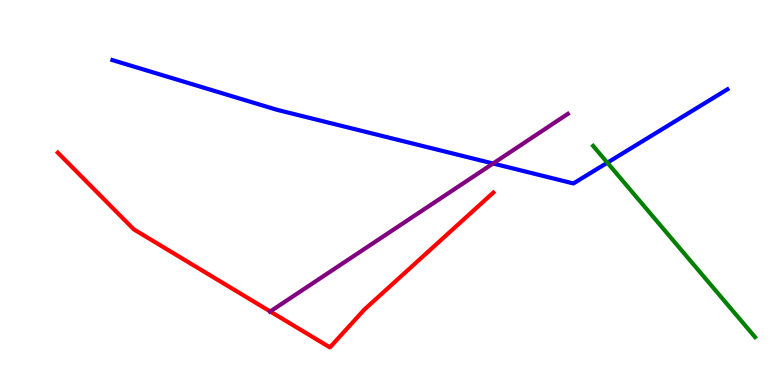[{'lines': ['blue', 'red'], 'intersections': []}, {'lines': ['green', 'red'], 'intersections': []}, {'lines': ['purple', 'red'], 'intersections': [{'x': 3.49, 'y': 1.91}]}, {'lines': ['blue', 'green'], 'intersections': [{'x': 7.84, 'y': 5.77}]}, {'lines': ['blue', 'purple'], 'intersections': [{'x': 6.36, 'y': 5.75}]}, {'lines': ['green', 'purple'], 'intersections': []}]